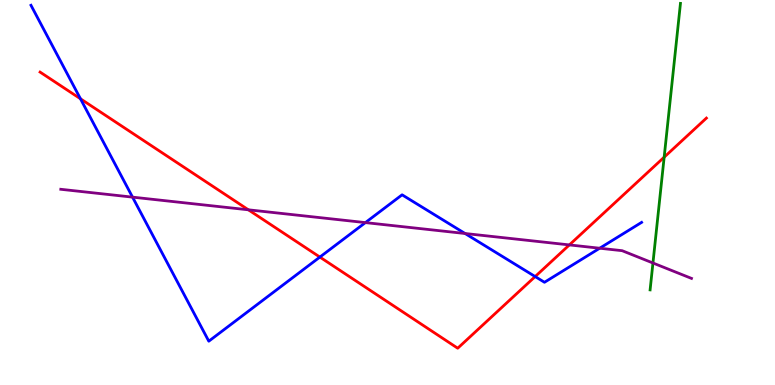[{'lines': ['blue', 'red'], 'intersections': [{'x': 1.04, 'y': 7.43}, {'x': 4.13, 'y': 3.32}, {'x': 6.91, 'y': 2.82}]}, {'lines': ['green', 'red'], 'intersections': [{'x': 8.57, 'y': 5.92}]}, {'lines': ['purple', 'red'], 'intersections': [{'x': 3.2, 'y': 4.55}, {'x': 7.35, 'y': 3.64}]}, {'lines': ['blue', 'green'], 'intersections': []}, {'lines': ['blue', 'purple'], 'intersections': [{'x': 1.71, 'y': 4.88}, {'x': 4.71, 'y': 4.22}, {'x': 6.0, 'y': 3.93}, {'x': 7.74, 'y': 3.55}]}, {'lines': ['green', 'purple'], 'intersections': [{'x': 8.43, 'y': 3.17}]}]